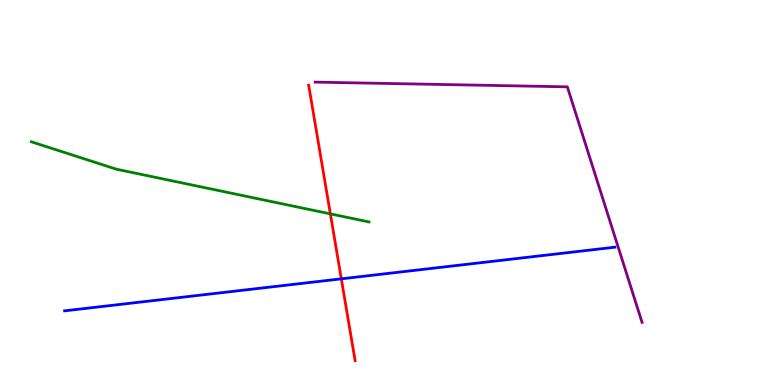[{'lines': ['blue', 'red'], 'intersections': [{'x': 4.4, 'y': 2.76}]}, {'lines': ['green', 'red'], 'intersections': [{'x': 4.26, 'y': 4.44}]}, {'lines': ['purple', 'red'], 'intersections': []}, {'lines': ['blue', 'green'], 'intersections': []}, {'lines': ['blue', 'purple'], 'intersections': []}, {'lines': ['green', 'purple'], 'intersections': []}]